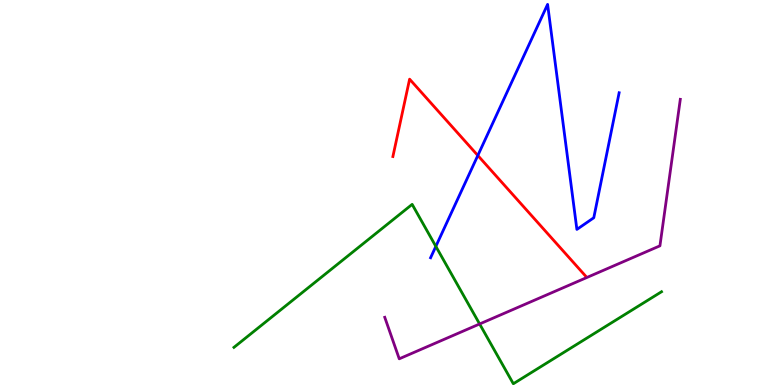[{'lines': ['blue', 'red'], 'intersections': [{'x': 6.17, 'y': 5.96}]}, {'lines': ['green', 'red'], 'intersections': []}, {'lines': ['purple', 'red'], 'intersections': []}, {'lines': ['blue', 'green'], 'intersections': [{'x': 5.62, 'y': 3.6}]}, {'lines': ['blue', 'purple'], 'intersections': []}, {'lines': ['green', 'purple'], 'intersections': [{'x': 6.19, 'y': 1.59}]}]